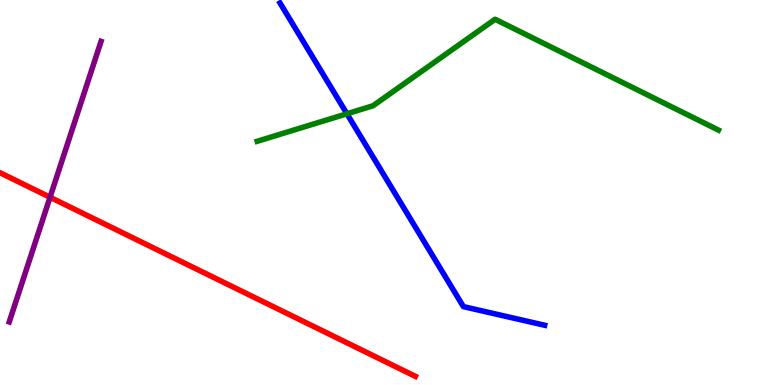[{'lines': ['blue', 'red'], 'intersections': []}, {'lines': ['green', 'red'], 'intersections': []}, {'lines': ['purple', 'red'], 'intersections': [{'x': 0.646, 'y': 4.88}]}, {'lines': ['blue', 'green'], 'intersections': [{'x': 4.48, 'y': 7.04}]}, {'lines': ['blue', 'purple'], 'intersections': []}, {'lines': ['green', 'purple'], 'intersections': []}]